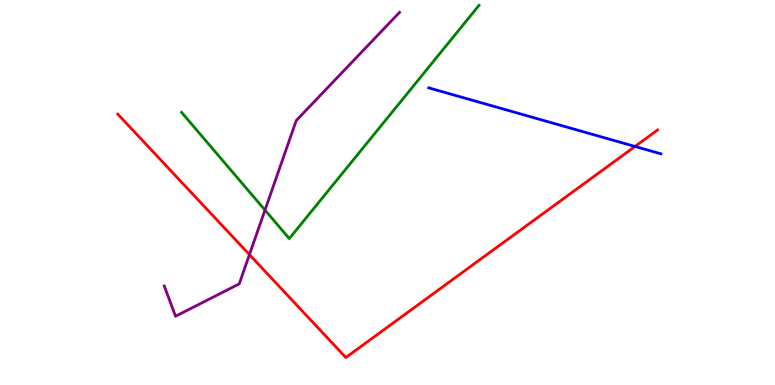[{'lines': ['blue', 'red'], 'intersections': [{'x': 8.19, 'y': 6.2}]}, {'lines': ['green', 'red'], 'intersections': []}, {'lines': ['purple', 'red'], 'intersections': [{'x': 3.22, 'y': 3.39}]}, {'lines': ['blue', 'green'], 'intersections': []}, {'lines': ['blue', 'purple'], 'intersections': []}, {'lines': ['green', 'purple'], 'intersections': [{'x': 3.42, 'y': 4.54}]}]